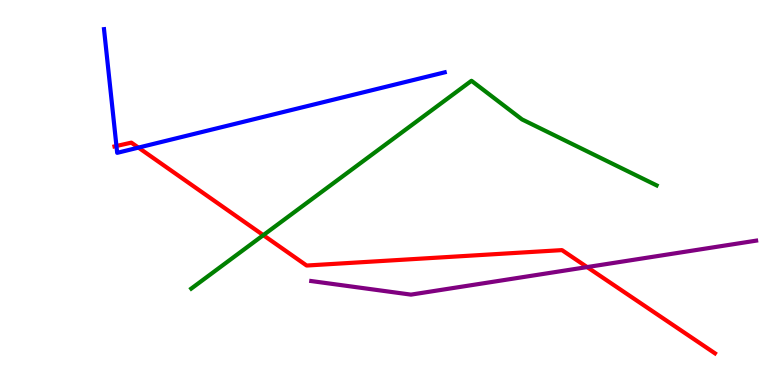[{'lines': ['blue', 'red'], 'intersections': [{'x': 1.5, 'y': 6.21}, {'x': 1.79, 'y': 6.17}]}, {'lines': ['green', 'red'], 'intersections': [{'x': 3.4, 'y': 3.89}]}, {'lines': ['purple', 'red'], 'intersections': [{'x': 7.58, 'y': 3.06}]}, {'lines': ['blue', 'green'], 'intersections': []}, {'lines': ['blue', 'purple'], 'intersections': []}, {'lines': ['green', 'purple'], 'intersections': []}]